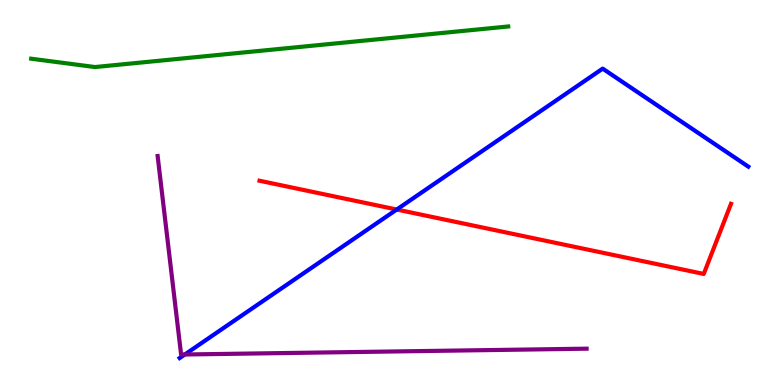[{'lines': ['blue', 'red'], 'intersections': [{'x': 5.12, 'y': 4.56}]}, {'lines': ['green', 'red'], 'intersections': []}, {'lines': ['purple', 'red'], 'intersections': []}, {'lines': ['blue', 'green'], 'intersections': []}, {'lines': ['blue', 'purple'], 'intersections': [{'x': 2.38, 'y': 0.792}]}, {'lines': ['green', 'purple'], 'intersections': []}]